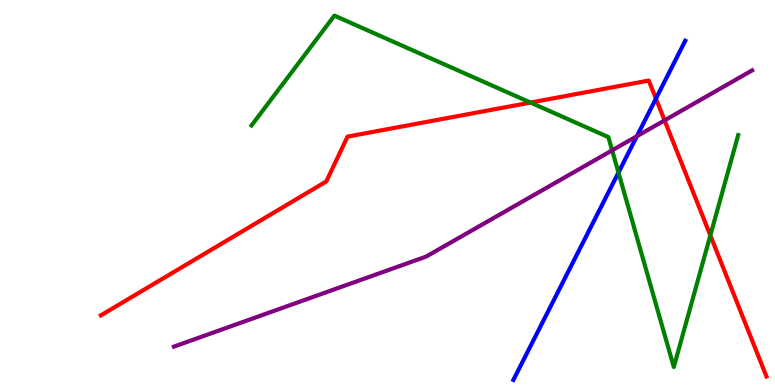[{'lines': ['blue', 'red'], 'intersections': [{'x': 8.46, 'y': 7.44}]}, {'lines': ['green', 'red'], 'intersections': [{'x': 6.85, 'y': 7.34}, {'x': 9.17, 'y': 3.89}]}, {'lines': ['purple', 'red'], 'intersections': [{'x': 8.58, 'y': 6.87}]}, {'lines': ['blue', 'green'], 'intersections': [{'x': 7.98, 'y': 5.52}]}, {'lines': ['blue', 'purple'], 'intersections': [{'x': 8.22, 'y': 6.46}]}, {'lines': ['green', 'purple'], 'intersections': [{'x': 7.9, 'y': 6.1}]}]